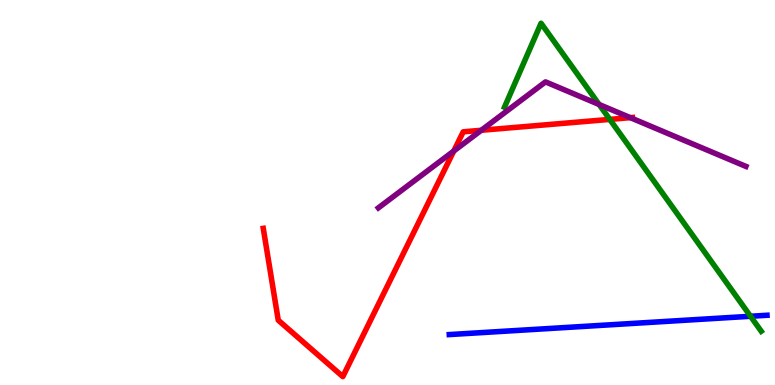[{'lines': ['blue', 'red'], 'intersections': []}, {'lines': ['green', 'red'], 'intersections': [{'x': 7.87, 'y': 6.9}]}, {'lines': ['purple', 'red'], 'intersections': [{'x': 5.86, 'y': 6.08}, {'x': 6.21, 'y': 6.62}, {'x': 8.13, 'y': 6.94}]}, {'lines': ['blue', 'green'], 'intersections': [{'x': 9.68, 'y': 1.79}]}, {'lines': ['blue', 'purple'], 'intersections': []}, {'lines': ['green', 'purple'], 'intersections': [{'x': 7.73, 'y': 7.29}]}]